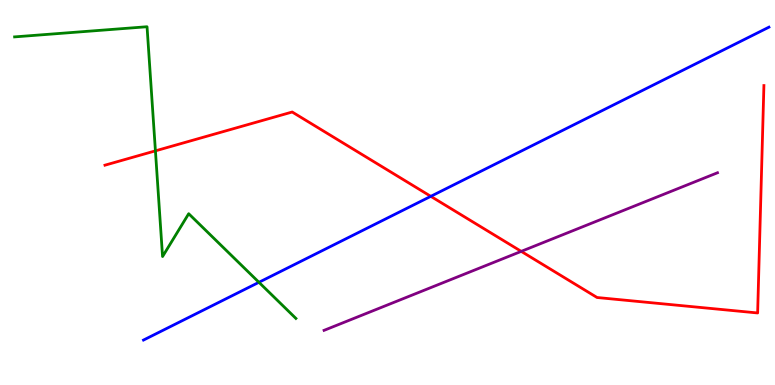[{'lines': ['blue', 'red'], 'intersections': [{'x': 5.56, 'y': 4.9}]}, {'lines': ['green', 'red'], 'intersections': [{'x': 2.01, 'y': 6.08}]}, {'lines': ['purple', 'red'], 'intersections': [{'x': 6.73, 'y': 3.47}]}, {'lines': ['blue', 'green'], 'intersections': [{'x': 3.34, 'y': 2.67}]}, {'lines': ['blue', 'purple'], 'intersections': []}, {'lines': ['green', 'purple'], 'intersections': []}]